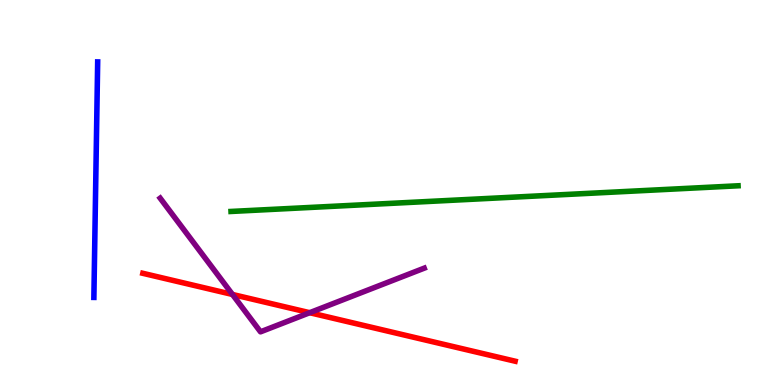[{'lines': ['blue', 'red'], 'intersections': []}, {'lines': ['green', 'red'], 'intersections': []}, {'lines': ['purple', 'red'], 'intersections': [{'x': 3.0, 'y': 2.35}, {'x': 4.0, 'y': 1.88}]}, {'lines': ['blue', 'green'], 'intersections': []}, {'lines': ['blue', 'purple'], 'intersections': []}, {'lines': ['green', 'purple'], 'intersections': []}]